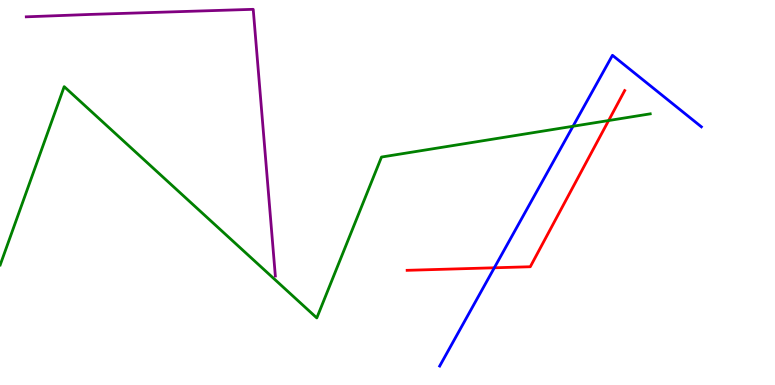[{'lines': ['blue', 'red'], 'intersections': [{'x': 6.38, 'y': 3.04}]}, {'lines': ['green', 'red'], 'intersections': [{'x': 7.85, 'y': 6.87}]}, {'lines': ['purple', 'red'], 'intersections': []}, {'lines': ['blue', 'green'], 'intersections': [{'x': 7.39, 'y': 6.72}]}, {'lines': ['blue', 'purple'], 'intersections': []}, {'lines': ['green', 'purple'], 'intersections': []}]